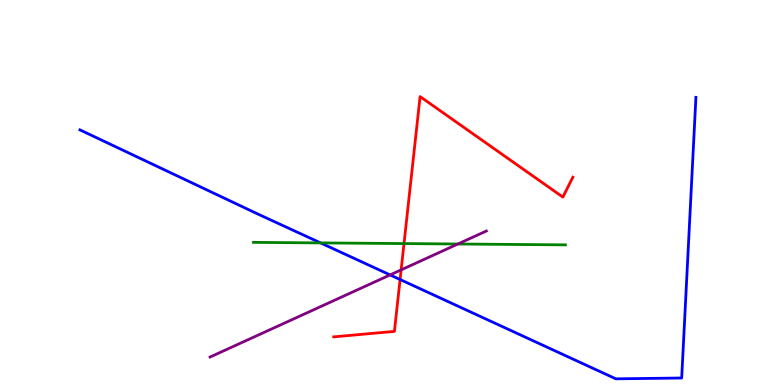[{'lines': ['blue', 'red'], 'intersections': [{'x': 5.16, 'y': 2.74}]}, {'lines': ['green', 'red'], 'intersections': [{'x': 5.21, 'y': 3.67}]}, {'lines': ['purple', 'red'], 'intersections': [{'x': 5.18, 'y': 2.99}]}, {'lines': ['blue', 'green'], 'intersections': [{'x': 4.14, 'y': 3.69}]}, {'lines': ['blue', 'purple'], 'intersections': [{'x': 5.03, 'y': 2.86}]}, {'lines': ['green', 'purple'], 'intersections': [{'x': 5.91, 'y': 3.66}]}]